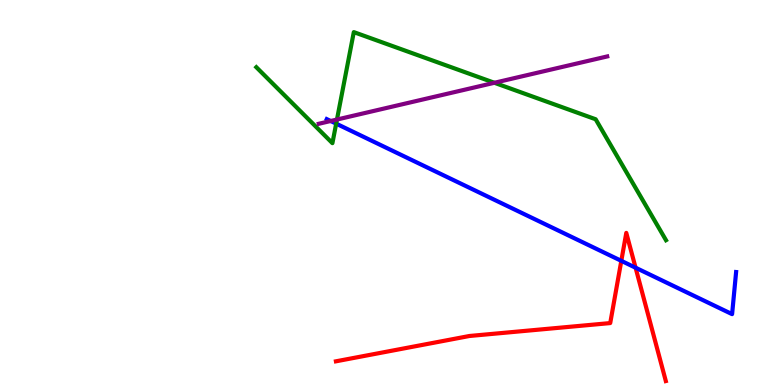[{'lines': ['blue', 'red'], 'intersections': [{'x': 8.02, 'y': 3.22}, {'x': 8.2, 'y': 3.05}]}, {'lines': ['green', 'red'], 'intersections': []}, {'lines': ['purple', 'red'], 'intersections': []}, {'lines': ['blue', 'green'], 'intersections': [{'x': 4.34, 'y': 6.79}]}, {'lines': ['blue', 'purple'], 'intersections': [{'x': 4.27, 'y': 6.86}]}, {'lines': ['green', 'purple'], 'intersections': [{'x': 4.35, 'y': 6.9}, {'x': 6.38, 'y': 7.85}]}]